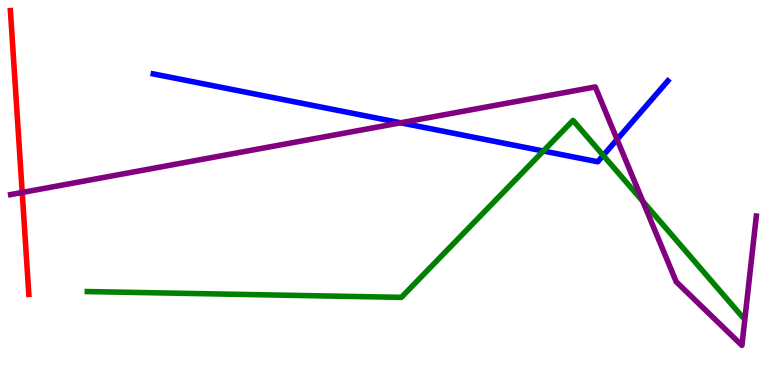[{'lines': ['blue', 'red'], 'intersections': []}, {'lines': ['green', 'red'], 'intersections': []}, {'lines': ['purple', 'red'], 'intersections': [{'x': 0.287, 'y': 5.0}]}, {'lines': ['blue', 'green'], 'intersections': [{'x': 7.01, 'y': 6.08}, {'x': 7.78, 'y': 5.96}]}, {'lines': ['blue', 'purple'], 'intersections': [{'x': 5.17, 'y': 6.81}, {'x': 7.96, 'y': 6.38}]}, {'lines': ['green', 'purple'], 'intersections': [{'x': 8.29, 'y': 4.77}]}]